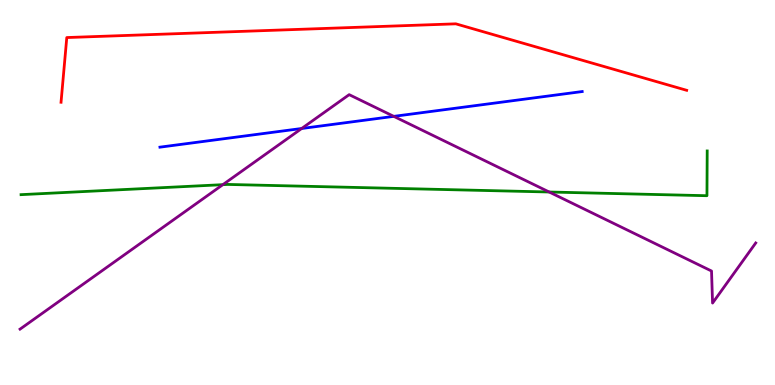[{'lines': ['blue', 'red'], 'intersections': []}, {'lines': ['green', 'red'], 'intersections': []}, {'lines': ['purple', 'red'], 'intersections': []}, {'lines': ['blue', 'green'], 'intersections': []}, {'lines': ['blue', 'purple'], 'intersections': [{'x': 3.89, 'y': 6.66}, {'x': 5.08, 'y': 6.98}]}, {'lines': ['green', 'purple'], 'intersections': [{'x': 2.88, 'y': 5.2}, {'x': 7.09, 'y': 5.01}]}]